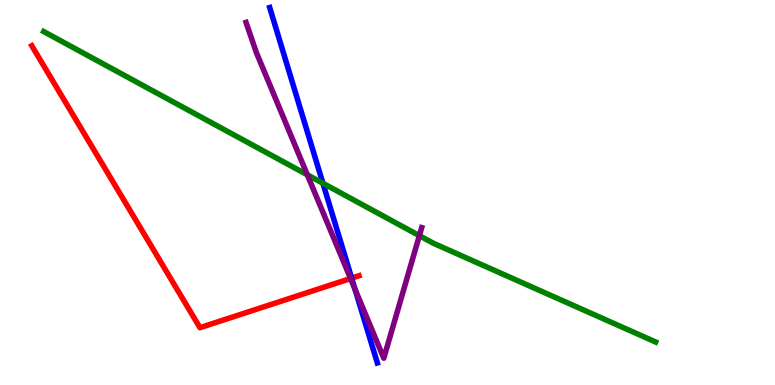[{'lines': ['blue', 'red'], 'intersections': [{'x': 4.54, 'y': 2.78}]}, {'lines': ['green', 'red'], 'intersections': []}, {'lines': ['purple', 'red'], 'intersections': [{'x': 4.52, 'y': 2.77}]}, {'lines': ['blue', 'green'], 'intersections': [{'x': 4.17, 'y': 5.24}]}, {'lines': ['blue', 'purple'], 'intersections': [{'x': 4.58, 'y': 2.49}]}, {'lines': ['green', 'purple'], 'intersections': [{'x': 3.97, 'y': 5.46}, {'x': 5.41, 'y': 3.88}]}]